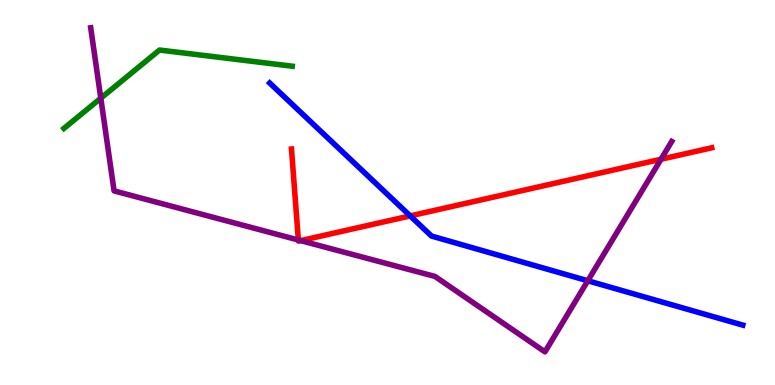[{'lines': ['blue', 'red'], 'intersections': [{'x': 5.29, 'y': 4.39}]}, {'lines': ['green', 'red'], 'intersections': []}, {'lines': ['purple', 'red'], 'intersections': [{'x': 3.85, 'y': 3.77}, {'x': 3.88, 'y': 3.75}, {'x': 8.53, 'y': 5.86}]}, {'lines': ['blue', 'green'], 'intersections': []}, {'lines': ['blue', 'purple'], 'intersections': [{'x': 7.58, 'y': 2.71}]}, {'lines': ['green', 'purple'], 'intersections': [{'x': 1.3, 'y': 7.45}]}]